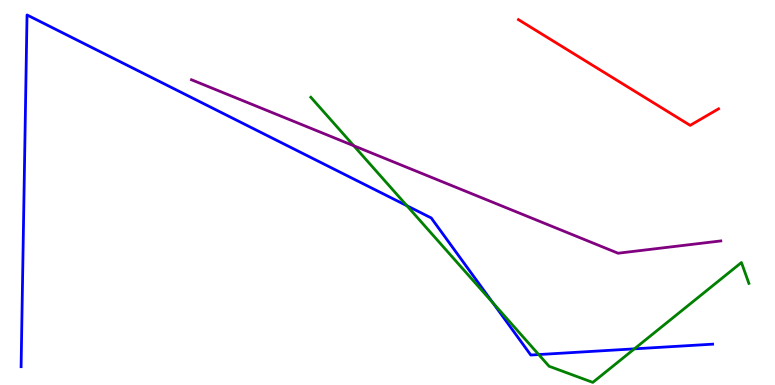[{'lines': ['blue', 'red'], 'intersections': []}, {'lines': ['green', 'red'], 'intersections': []}, {'lines': ['purple', 'red'], 'intersections': []}, {'lines': ['blue', 'green'], 'intersections': [{'x': 5.25, 'y': 4.66}, {'x': 6.36, 'y': 2.14}, {'x': 6.95, 'y': 0.791}, {'x': 8.19, 'y': 0.939}]}, {'lines': ['blue', 'purple'], 'intersections': []}, {'lines': ['green', 'purple'], 'intersections': [{'x': 4.57, 'y': 6.21}]}]